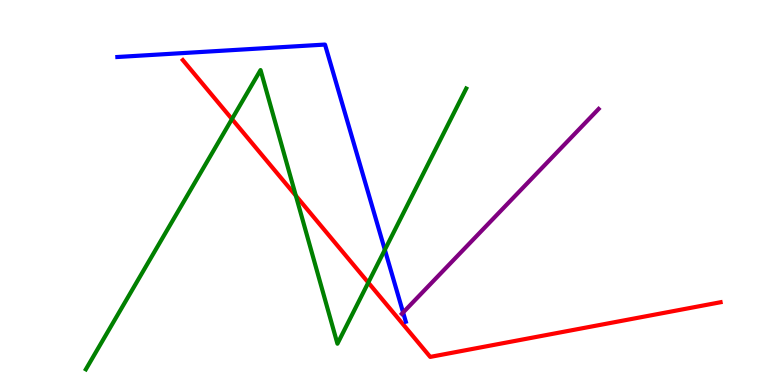[{'lines': ['blue', 'red'], 'intersections': []}, {'lines': ['green', 'red'], 'intersections': [{'x': 2.99, 'y': 6.91}, {'x': 3.82, 'y': 4.92}, {'x': 4.75, 'y': 2.66}]}, {'lines': ['purple', 'red'], 'intersections': []}, {'lines': ['blue', 'green'], 'intersections': [{'x': 4.97, 'y': 3.51}]}, {'lines': ['blue', 'purple'], 'intersections': [{'x': 5.2, 'y': 1.88}]}, {'lines': ['green', 'purple'], 'intersections': []}]